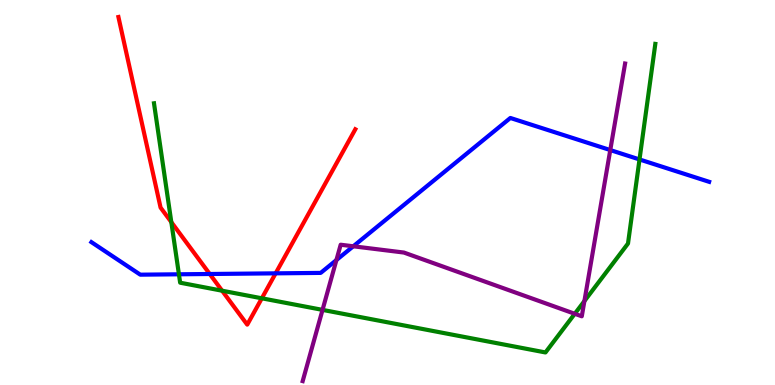[{'lines': ['blue', 'red'], 'intersections': [{'x': 2.71, 'y': 2.88}, {'x': 3.56, 'y': 2.9}]}, {'lines': ['green', 'red'], 'intersections': [{'x': 2.21, 'y': 4.23}, {'x': 2.87, 'y': 2.45}, {'x': 3.38, 'y': 2.25}]}, {'lines': ['purple', 'red'], 'intersections': []}, {'lines': ['blue', 'green'], 'intersections': [{'x': 2.31, 'y': 2.88}, {'x': 8.25, 'y': 5.86}]}, {'lines': ['blue', 'purple'], 'intersections': [{'x': 4.34, 'y': 3.25}, {'x': 4.56, 'y': 3.6}, {'x': 7.87, 'y': 6.1}]}, {'lines': ['green', 'purple'], 'intersections': [{'x': 4.16, 'y': 1.95}, {'x': 7.42, 'y': 1.85}, {'x': 7.54, 'y': 2.18}]}]